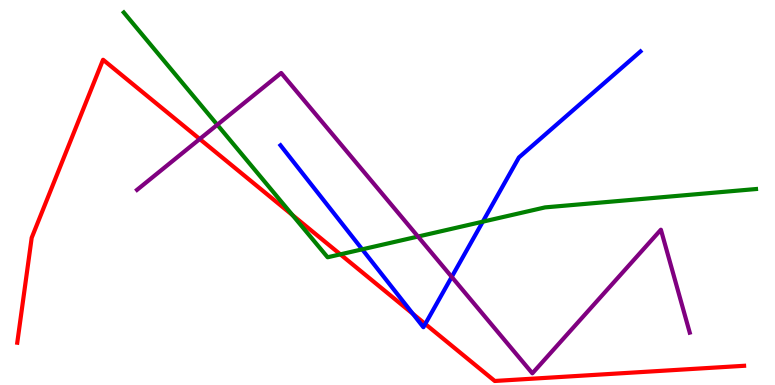[{'lines': ['blue', 'red'], 'intersections': [{'x': 5.33, 'y': 1.85}, {'x': 5.49, 'y': 1.58}]}, {'lines': ['green', 'red'], 'intersections': [{'x': 3.77, 'y': 4.41}, {'x': 4.39, 'y': 3.39}]}, {'lines': ['purple', 'red'], 'intersections': [{'x': 2.58, 'y': 6.39}]}, {'lines': ['blue', 'green'], 'intersections': [{'x': 4.67, 'y': 3.52}, {'x': 6.23, 'y': 4.24}]}, {'lines': ['blue', 'purple'], 'intersections': [{'x': 5.83, 'y': 2.81}]}, {'lines': ['green', 'purple'], 'intersections': [{'x': 2.8, 'y': 6.76}, {'x': 5.39, 'y': 3.86}]}]